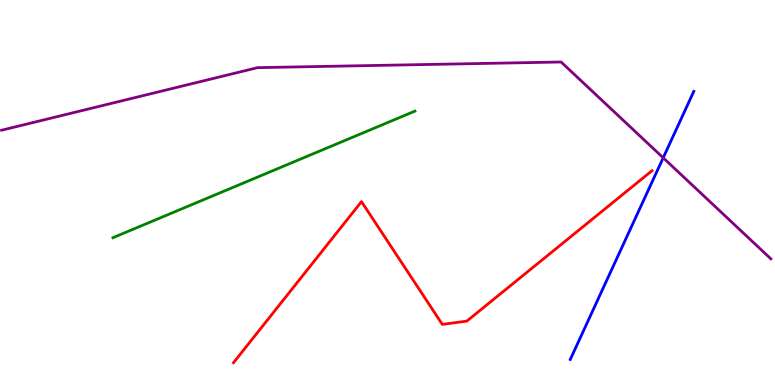[{'lines': ['blue', 'red'], 'intersections': []}, {'lines': ['green', 'red'], 'intersections': []}, {'lines': ['purple', 'red'], 'intersections': []}, {'lines': ['blue', 'green'], 'intersections': []}, {'lines': ['blue', 'purple'], 'intersections': [{'x': 8.56, 'y': 5.9}]}, {'lines': ['green', 'purple'], 'intersections': []}]